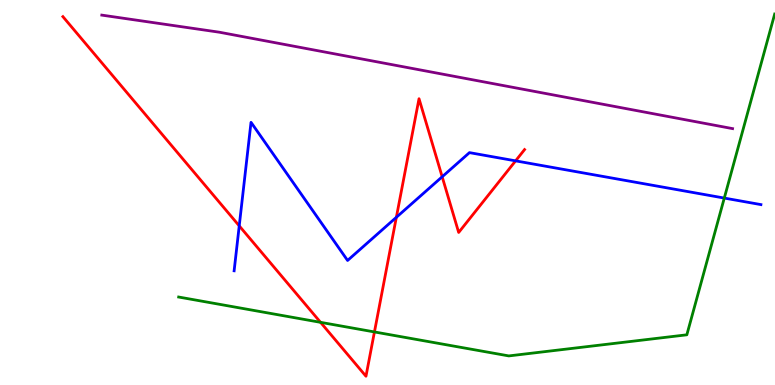[{'lines': ['blue', 'red'], 'intersections': [{'x': 3.09, 'y': 4.13}, {'x': 5.11, 'y': 4.36}, {'x': 5.71, 'y': 5.41}, {'x': 6.65, 'y': 5.82}]}, {'lines': ['green', 'red'], 'intersections': [{'x': 4.14, 'y': 1.63}, {'x': 4.83, 'y': 1.38}]}, {'lines': ['purple', 'red'], 'intersections': []}, {'lines': ['blue', 'green'], 'intersections': [{'x': 9.35, 'y': 4.86}]}, {'lines': ['blue', 'purple'], 'intersections': []}, {'lines': ['green', 'purple'], 'intersections': []}]